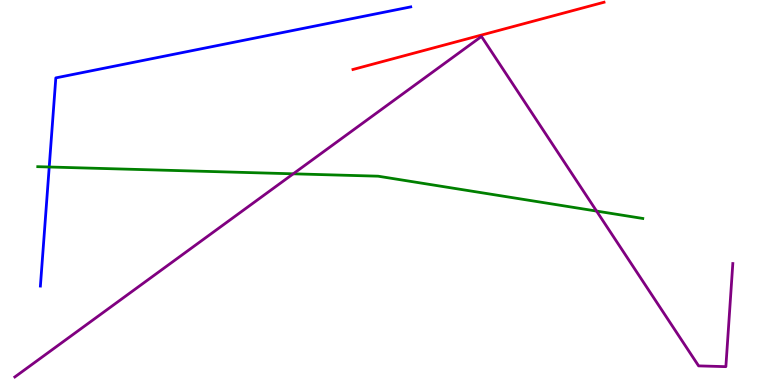[{'lines': ['blue', 'red'], 'intersections': []}, {'lines': ['green', 'red'], 'intersections': []}, {'lines': ['purple', 'red'], 'intersections': []}, {'lines': ['blue', 'green'], 'intersections': [{'x': 0.635, 'y': 5.66}]}, {'lines': ['blue', 'purple'], 'intersections': []}, {'lines': ['green', 'purple'], 'intersections': [{'x': 3.78, 'y': 5.49}, {'x': 7.7, 'y': 4.52}]}]